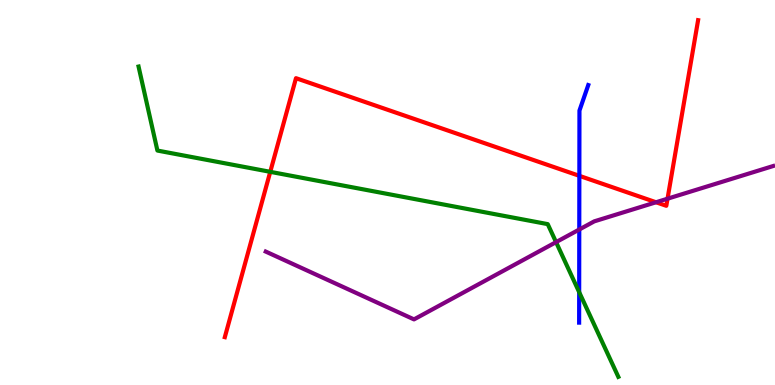[{'lines': ['blue', 'red'], 'intersections': [{'x': 7.48, 'y': 5.43}]}, {'lines': ['green', 'red'], 'intersections': [{'x': 3.49, 'y': 5.54}]}, {'lines': ['purple', 'red'], 'intersections': [{'x': 8.46, 'y': 4.75}, {'x': 8.61, 'y': 4.84}]}, {'lines': ['blue', 'green'], 'intersections': [{'x': 7.47, 'y': 2.41}]}, {'lines': ['blue', 'purple'], 'intersections': [{'x': 7.47, 'y': 4.04}]}, {'lines': ['green', 'purple'], 'intersections': [{'x': 7.17, 'y': 3.71}]}]